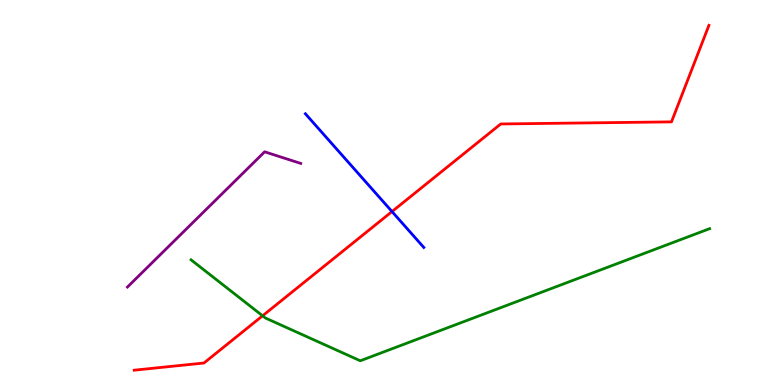[{'lines': ['blue', 'red'], 'intersections': [{'x': 5.06, 'y': 4.51}]}, {'lines': ['green', 'red'], 'intersections': [{'x': 3.39, 'y': 1.8}]}, {'lines': ['purple', 'red'], 'intersections': []}, {'lines': ['blue', 'green'], 'intersections': []}, {'lines': ['blue', 'purple'], 'intersections': []}, {'lines': ['green', 'purple'], 'intersections': []}]